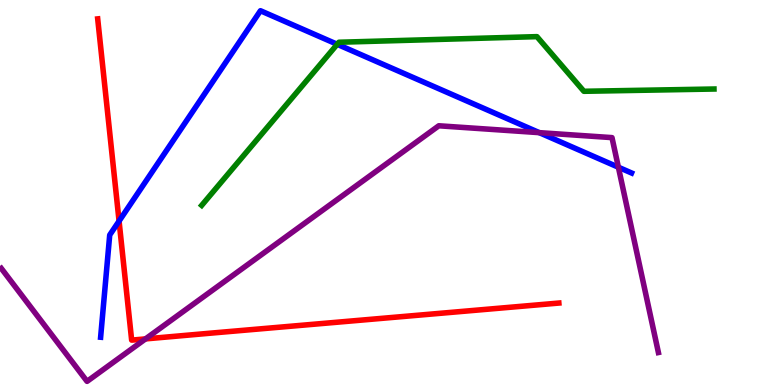[{'lines': ['blue', 'red'], 'intersections': [{'x': 1.54, 'y': 4.26}]}, {'lines': ['green', 'red'], 'intersections': []}, {'lines': ['purple', 'red'], 'intersections': [{'x': 1.88, 'y': 1.2}]}, {'lines': ['blue', 'green'], 'intersections': [{'x': 4.35, 'y': 8.85}]}, {'lines': ['blue', 'purple'], 'intersections': [{'x': 6.96, 'y': 6.55}, {'x': 7.98, 'y': 5.66}]}, {'lines': ['green', 'purple'], 'intersections': []}]